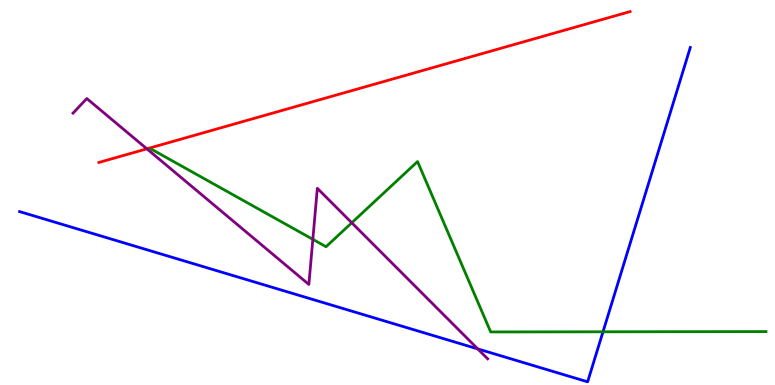[{'lines': ['blue', 'red'], 'intersections': []}, {'lines': ['green', 'red'], 'intersections': []}, {'lines': ['purple', 'red'], 'intersections': [{'x': 1.9, 'y': 6.13}]}, {'lines': ['blue', 'green'], 'intersections': [{'x': 7.78, 'y': 1.38}]}, {'lines': ['blue', 'purple'], 'intersections': [{'x': 6.16, 'y': 0.938}]}, {'lines': ['green', 'purple'], 'intersections': [{'x': 4.04, 'y': 3.78}, {'x': 4.54, 'y': 4.21}]}]